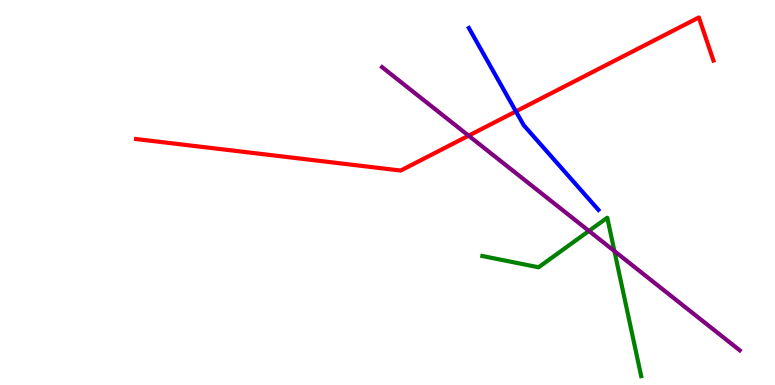[{'lines': ['blue', 'red'], 'intersections': [{'x': 6.66, 'y': 7.11}]}, {'lines': ['green', 'red'], 'intersections': []}, {'lines': ['purple', 'red'], 'intersections': [{'x': 6.05, 'y': 6.48}]}, {'lines': ['blue', 'green'], 'intersections': []}, {'lines': ['blue', 'purple'], 'intersections': []}, {'lines': ['green', 'purple'], 'intersections': [{'x': 7.6, 'y': 4.0}, {'x': 7.93, 'y': 3.48}]}]